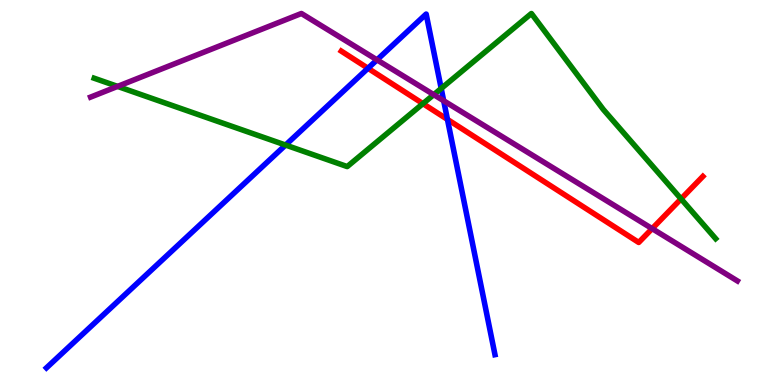[{'lines': ['blue', 'red'], 'intersections': [{'x': 4.75, 'y': 8.23}, {'x': 5.77, 'y': 6.9}]}, {'lines': ['green', 'red'], 'intersections': [{'x': 5.46, 'y': 7.31}, {'x': 8.79, 'y': 4.83}]}, {'lines': ['purple', 'red'], 'intersections': [{'x': 8.41, 'y': 4.06}]}, {'lines': ['blue', 'green'], 'intersections': [{'x': 3.68, 'y': 6.23}, {'x': 5.69, 'y': 7.7}]}, {'lines': ['blue', 'purple'], 'intersections': [{'x': 4.86, 'y': 8.45}, {'x': 5.72, 'y': 7.38}]}, {'lines': ['green', 'purple'], 'intersections': [{'x': 1.52, 'y': 7.76}, {'x': 5.6, 'y': 7.54}]}]